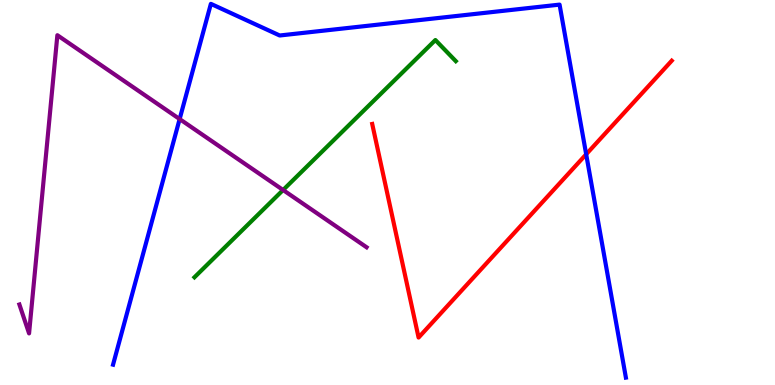[{'lines': ['blue', 'red'], 'intersections': [{'x': 7.56, 'y': 5.99}]}, {'lines': ['green', 'red'], 'intersections': []}, {'lines': ['purple', 'red'], 'intersections': []}, {'lines': ['blue', 'green'], 'intersections': []}, {'lines': ['blue', 'purple'], 'intersections': [{'x': 2.32, 'y': 6.91}]}, {'lines': ['green', 'purple'], 'intersections': [{'x': 3.65, 'y': 5.06}]}]